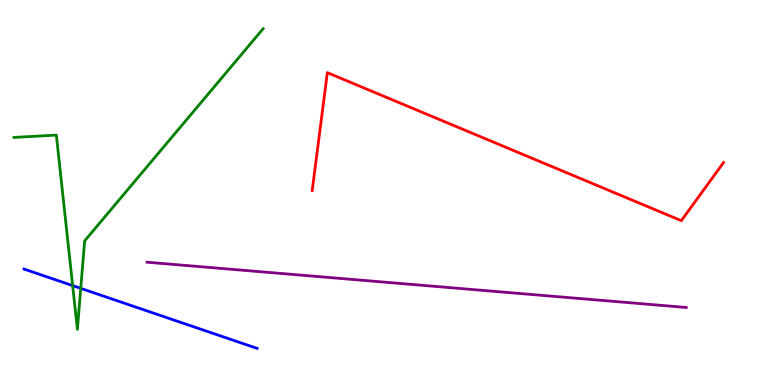[{'lines': ['blue', 'red'], 'intersections': []}, {'lines': ['green', 'red'], 'intersections': []}, {'lines': ['purple', 'red'], 'intersections': []}, {'lines': ['blue', 'green'], 'intersections': [{'x': 0.937, 'y': 2.58}, {'x': 1.04, 'y': 2.51}]}, {'lines': ['blue', 'purple'], 'intersections': []}, {'lines': ['green', 'purple'], 'intersections': []}]